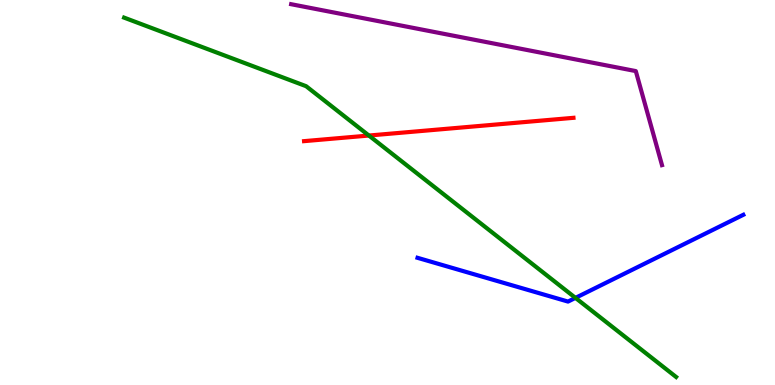[{'lines': ['blue', 'red'], 'intersections': []}, {'lines': ['green', 'red'], 'intersections': [{'x': 4.76, 'y': 6.48}]}, {'lines': ['purple', 'red'], 'intersections': []}, {'lines': ['blue', 'green'], 'intersections': [{'x': 7.43, 'y': 2.26}]}, {'lines': ['blue', 'purple'], 'intersections': []}, {'lines': ['green', 'purple'], 'intersections': []}]